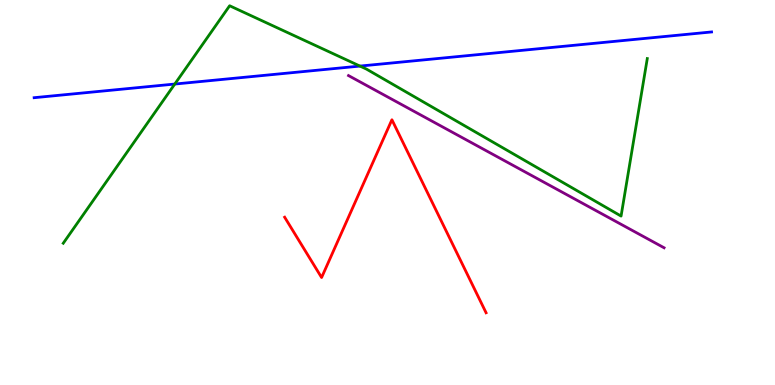[{'lines': ['blue', 'red'], 'intersections': []}, {'lines': ['green', 'red'], 'intersections': []}, {'lines': ['purple', 'red'], 'intersections': []}, {'lines': ['blue', 'green'], 'intersections': [{'x': 2.26, 'y': 7.82}, {'x': 4.64, 'y': 8.28}]}, {'lines': ['blue', 'purple'], 'intersections': []}, {'lines': ['green', 'purple'], 'intersections': []}]